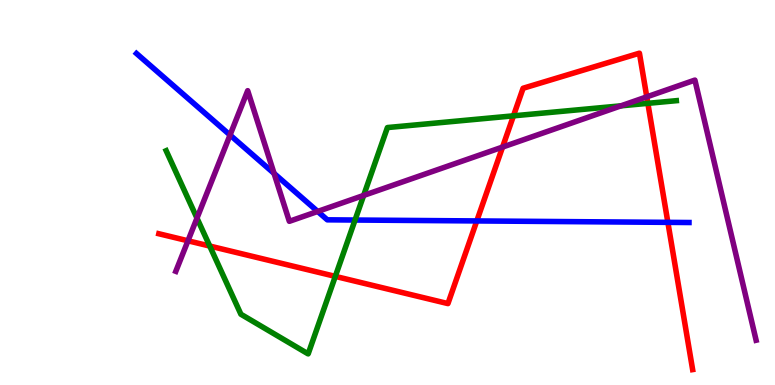[{'lines': ['blue', 'red'], 'intersections': [{'x': 6.15, 'y': 4.26}, {'x': 8.62, 'y': 4.22}]}, {'lines': ['green', 'red'], 'intersections': [{'x': 2.71, 'y': 3.61}, {'x': 4.33, 'y': 2.82}, {'x': 6.63, 'y': 6.99}, {'x': 8.36, 'y': 7.32}]}, {'lines': ['purple', 'red'], 'intersections': [{'x': 2.43, 'y': 3.75}, {'x': 6.48, 'y': 6.18}, {'x': 8.35, 'y': 7.48}]}, {'lines': ['blue', 'green'], 'intersections': [{'x': 4.58, 'y': 4.28}]}, {'lines': ['blue', 'purple'], 'intersections': [{'x': 2.97, 'y': 6.49}, {'x': 3.54, 'y': 5.5}, {'x': 4.1, 'y': 4.51}]}, {'lines': ['green', 'purple'], 'intersections': [{'x': 2.54, 'y': 4.33}, {'x': 4.69, 'y': 4.92}, {'x': 8.01, 'y': 7.25}]}]